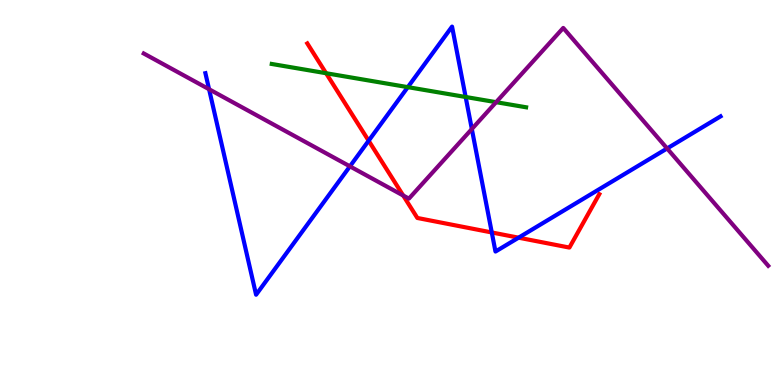[{'lines': ['blue', 'red'], 'intersections': [{'x': 4.76, 'y': 6.34}, {'x': 6.35, 'y': 3.96}, {'x': 6.69, 'y': 3.83}]}, {'lines': ['green', 'red'], 'intersections': [{'x': 4.21, 'y': 8.1}]}, {'lines': ['purple', 'red'], 'intersections': [{'x': 5.2, 'y': 4.92}]}, {'lines': ['blue', 'green'], 'intersections': [{'x': 5.26, 'y': 7.74}, {'x': 6.01, 'y': 7.48}]}, {'lines': ['blue', 'purple'], 'intersections': [{'x': 2.7, 'y': 7.68}, {'x': 4.52, 'y': 5.68}, {'x': 6.09, 'y': 6.65}, {'x': 8.61, 'y': 6.14}]}, {'lines': ['green', 'purple'], 'intersections': [{'x': 6.4, 'y': 7.35}]}]